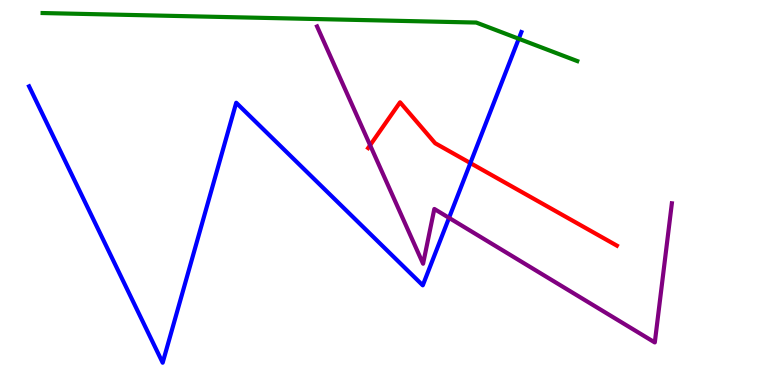[{'lines': ['blue', 'red'], 'intersections': [{'x': 6.07, 'y': 5.76}]}, {'lines': ['green', 'red'], 'intersections': []}, {'lines': ['purple', 'red'], 'intersections': [{'x': 4.78, 'y': 6.23}]}, {'lines': ['blue', 'green'], 'intersections': [{'x': 6.69, 'y': 8.99}]}, {'lines': ['blue', 'purple'], 'intersections': [{'x': 5.79, 'y': 4.34}]}, {'lines': ['green', 'purple'], 'intersections': []}]